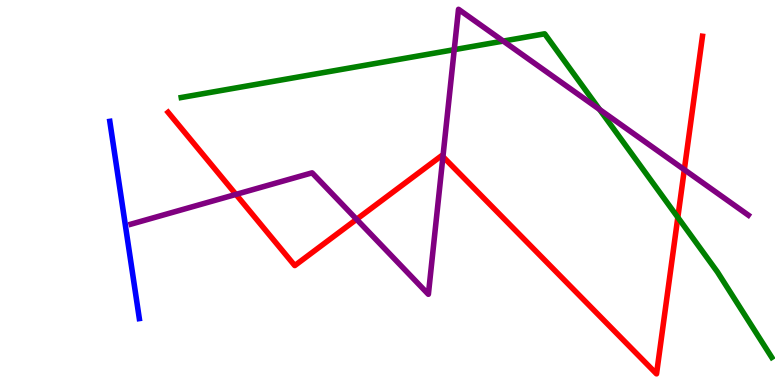[{'lines': ['blue', 'red'], 'intersections': []}, {'lines': ['green', 'red'], 'intersections': [{'x': 8.75, 'y': 4.35}]}, {'lines': ['purple', 'red'], 'intersections': [{'x': 3.04, 'y': 4.95}, {'x': 4.6, 'y': 4.3}, {'x': 5.72, 'y': 5.93}, {'x': 8.83, 'y': 5.59}]}, {'lines': ['blue', 'green'], 'intersections': []}, {'lines': ['blue', 'purple'], 'intersections': []}, {'lines': ['green', 'purple'], 'intersections': [{'x': 5.86, 'y': 8.71}, {'x': 6.49, 'y': 8.93}, {'x': 7.74, 'y': 7.16}]}]